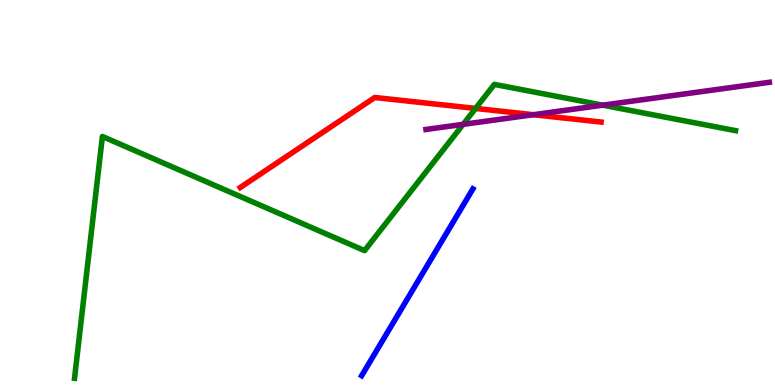[{'lines': ['blue', 'red'], 'intersections': []}, {'lines': ['green', 'red'], 'intersections': [{'x': 6.14, 'y': 7.18}]}, {'lines': ['purple', 'red'], 'intersections': [{'x': 6.88, 'y': 7.02}]}, {'lines': ['blue', 'green'], 'intersections': []}, {'lines': ['blue', 'purple'], 'intersections': []}, {'lines': ['green', 'purple'], 'intersections': [{'x': 5.98, 'y': 6.77}, {'x': 7.78, 'y': 7.27}]}]